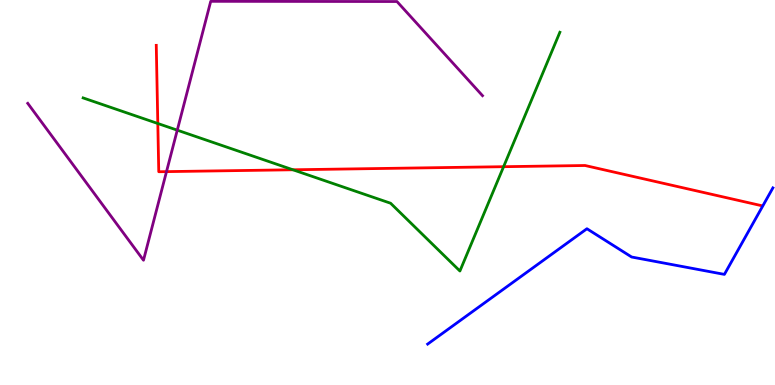[{'lines': ['blue', 'red'], 'intersections': []}, {'lines': ['green', 'red'], 'intersections': [{'x': 2.04, 'y': 6.79}, {'x': 3.78, 'y': 5.59}, {'x': 6.5, 'y': 5.67}]}, {'lines': ['purple', 'red'], 'intersections': [{'x': 2.15, 'y': 5.54}]}, {'lines': ['blue', 'green'], 'intersections': []}, {'lines': ['blue', 'purple'], 'intersections': []}, {'lines': ['green', 'purple'], 'intersections': [{'x': 2.29, 'y': 6.62}]}]